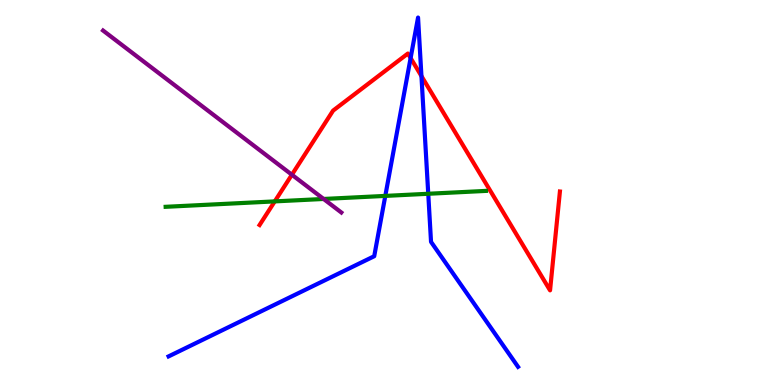[{'lines': ['blue', 'red'], 'intersections': [{'x': 5.3, 'y': 8.49}, {'x': 5.44, 'y': 8.02}]}, {'lines': ['green', 'red'], 'intersections': [{'x': 3.55, 'y': 4.77}]}, {'lines': ['purple', 'red'], 'intersections': [{'x': 3.77, 'y': 5.46}]}, {'lines': ['blue', 'green'], 'intersections': [{'x': 4.97, 'y': 4.91}, {'x': 5.53, 'y': 4.97}]}, {'lines': ['blue', 'purple'], 'intersections': []}, {'lines': ['green', 'purple'], 'intersections': [{'x': 4.18, 'y': 4.83}]}]